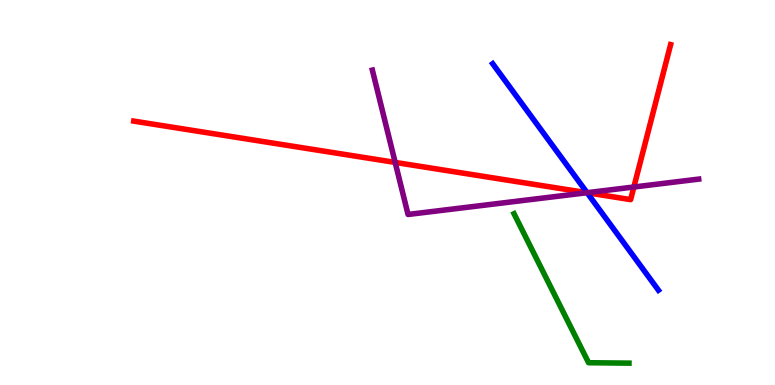[{'lines': ['blue', 'red'], 'intersections': [{'x': 7.58, 'y': 4.99}]}, {'lines': ['green', 'red'], 'intersections': []}, {'lines': ['purple', 'red'], 'intersections': [{'x': 5.1, 'y': 5.78}, {'x': 7.57, 'y': 4.99}, {'x': 8.18, 'y': 5.14}]}, {'lines': ['blue', 'green'], 'intersections': []}, {'lines': ['blue', 'purple'], 'intersections': [{'x': 7.58, 'y': 4.99}]}, {'lines': ['green', 'purple'], 'intersections': []}]